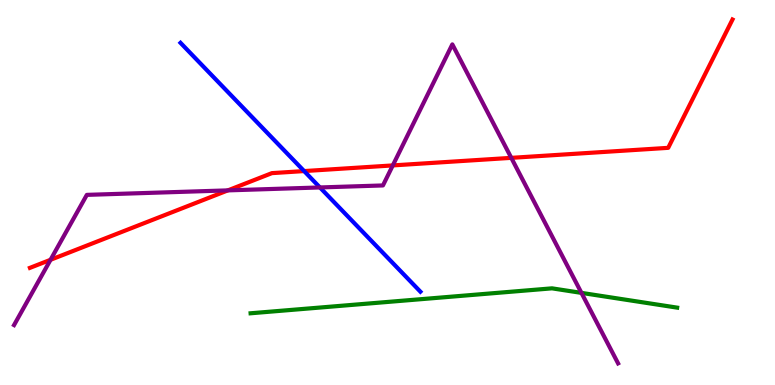[{'lines': ['blue', 'red'], 'intersections': [{'x': 3.92, 'y': 5.56}]}, {'lines': ['green', 'red'], 'intersections': []}, {'lines': ['purple', 'red'], 'intersections': [{'x': 0.652, 'y': 3.25}, {'x': 2.94, 'y': 5.06}, {'x': 5.07, 'y': 5.7}, {'x': 6.6, 'y': 5.9}]}, {'lines': ['blue', 'green'], 'intersections': []}, {'lines': ['blue', 'purple'], 'intersections': [{'x': 4.13, 'y': 5.13}]}, {'lines': ['green', 'purple'], 'intersections': [{'x': 7.5, 'y': 2.39}]}]